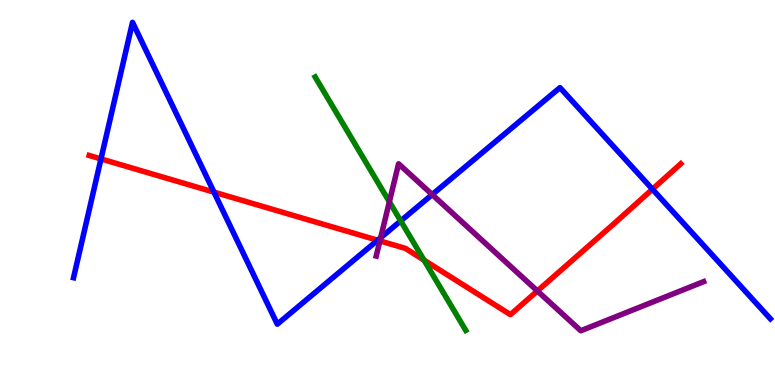[{'lines': ['blue', 'red'], 'intersections': [{'x': 1.3, 'y': 5.87}, {'x': 2.76, 'y': 5.01}, {'x': 4.87, 'y': 3.76}, {'x': 8.42, 'y': 5.09}]}, {'lines': ['green', 'red'], 'intersections': [{'x': 5.47, 'y': 3.24}]}, {'lines': ['purple', 'red'], 'intersections': [{'x': 4.9, 'y': 3.74}, {'x': 6.93, 'y': 2.44}]}, {'lines': ['blue', 'green'], 'intersections': [{'x': 5.17, 'y': 4.26}]}, {'lines': ['blue', 'purple'], 'intersections': [{'x': 4.91, 'y': 3.83}, {'x': 5.58, 'y': 4.95}]}, {'lines': ['green', 'purple'], 'intersections': [{'x': 5.02, 'y': 4.76}]}]